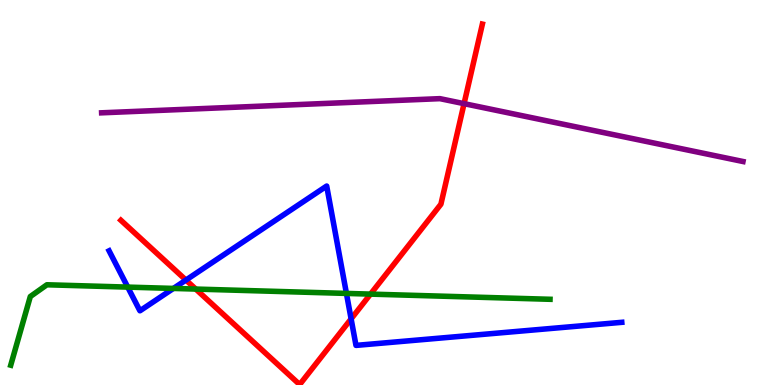[{'lines': ['blue', 'red'], 'intersections': [{'x': 2.4, 'y': 2.73}, {'x': 4.53, 'y': 1.72}]}, {'lines': ['green', 'red'], 'intersections': [{'x': 2.53, 'y': 2.49}, {'x': 4.78, 'y': 2.36}]}, {'lines': ['purple', 'red'], 'intersections': [{'x': 5.99, 'y': 7.31}]}, {'lines': ['blue', 'green'], 'intersections': [{'x': 1.65, 'y': 2.54}, {'x': 2.24, 'y': 2.51}, {'x': 4.47, 'y': 2.38}]}, {'lines': ['blue', 'purple'], 'intersections': []}, {'lines': ['green', 'purple'], 'intersections': []}]